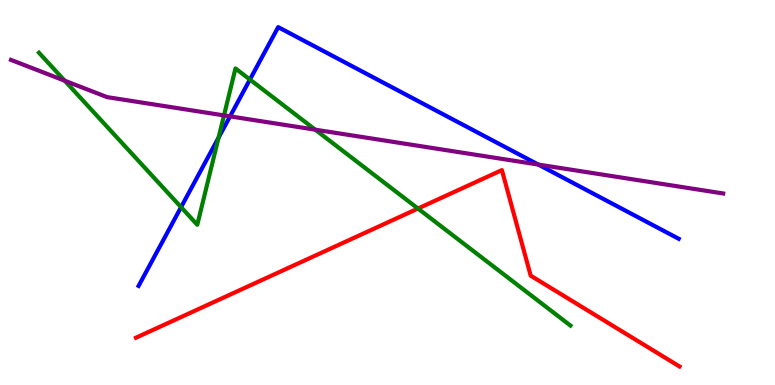[{'lines': ['blue', 'red'], 'intersections': []}, {'lines': ['green', 'red'], 'intersections': [{'x': 5.39, 'y': 4.58}]}, {'lines': ['purple', 'red'], 'intersections': []}, {'lines': ['blue', 'green'], 'intersections': [{'x': 2.34, 'y': 4.62}, {'x': 2.82, 'y': 6.42}, {'x': 3.22, 'y': 7.93}]}, {'lines': ['blue', 'purple'], 'intersections': [{'x': 2.97, 'y': 6.98}, {'x': 6.95, 'y': 5.73}]}, {'lines': ['green', 'purple'], 'intersections': [{'x': 0.835, 'y': 7.9}, {'x': 2.89, 'y': 7.0}, {'x': 4.07, 'y': 6.63}]}]